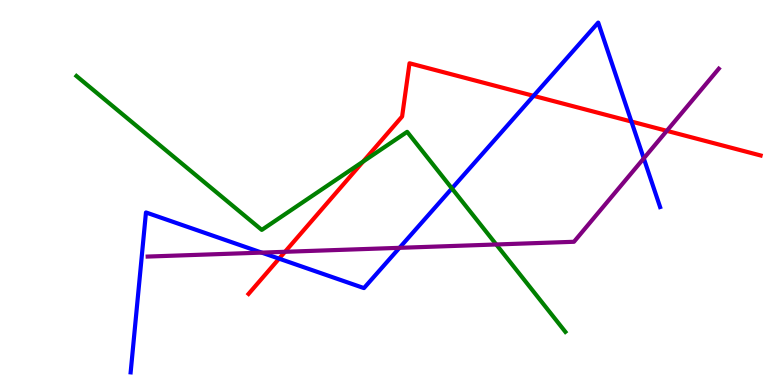[{'lines': ['blue', 'red'], 'intersections': [{'x': 3.6, 'y': 3.28}, {'x': 6.88, 'y': 7.51}, {'x': 8.15, 'y': 6.84}]}, {'lines': ['green', 'red'], 'intersections': [{'x': 4.69, 'y': 5.8}]}, {'lines': ['purple', 'red'], 'intersections': [{'x': 3.68, 'y': 3.46}, {'x': 8.6, 'y': 6.6}]}, {'lines': ['blue', 'green'], 'intersections': [{'x': 5.83, 'y': 5.11}]}, {'lines': ['blue', 'purple'], 'intersections': [{'x': 3.38, 'y': 3.44}, {'x': 5.15, 'y': 3.56}, {'x': 8.31, 'y': 5.89}]}, {'lines': ['green', 'purple'], 'intersections': [{'x': 6.4, 'y': 3.65}]}]